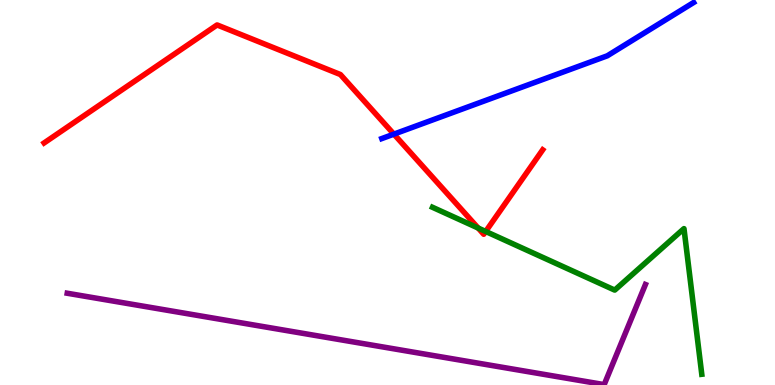[{'lines': ['blue', 'red'], 'intersections': [{'x': 5.08, 'y': 6.52}]}, {'lines': ['green', 'red'], 'intersections': [{'x': 6.17, 'y': 4.08}, {'x': 6.27, 'y': 3.99}]}, {'lines': ['purple', 'red'], 'intersections': []}, {'lines': ['blue', 'green'], 'intersections': []}, {'lines': ['blue', 'purple'], 'intersections': []}, {'lines': ['green', 'purple'], 'intersections': []}]